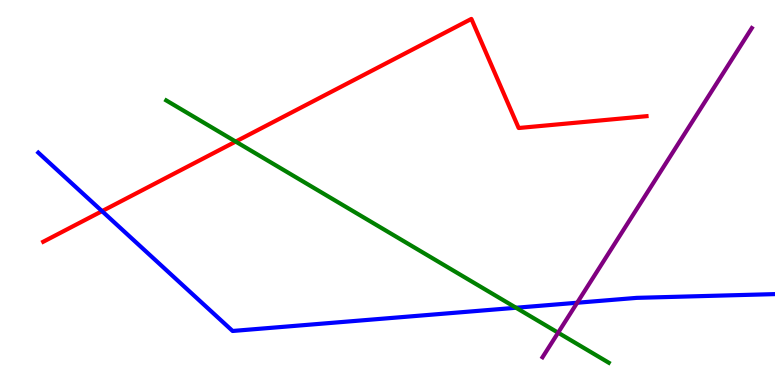[{'lines': ['blue', 'red'], 'intersections': [{'x': 1.32, 'y': 4.52}]}, {'lines': ['green', 'red'], 'intersections': [{'x': 3.04, 'y': 6.32}]}, {'lines': ['purple', 'red'], 'intersections': []}, {'lines': ['blue', 'green'], 'intersections': [{'x': 6.66, 'y': 2.01}]}, {'lines': ['blue', 'purple'], 'intersections': [{'x': 7.45, 'y': 2.14}]}, {'lines': ['green', 'purple'], 'intersections': [{'x': 7.2, 'y': 1.36}]}]